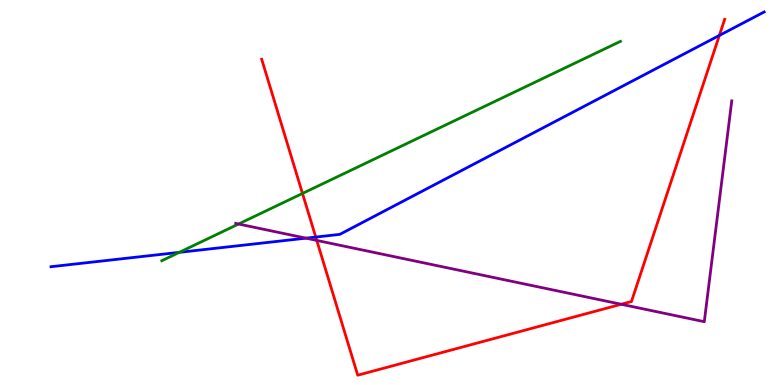[{'lines': ['blue', 'red'], 'intersections': [{'x': 4.07, 'y': 3.84}, {'x': 9.28, 'y': 9.08}]}, {'lines': ['green', 'red'], 'intersections': [{'x': 3.9, 'y': 4.98}]}, {'lines': ['purple', 'red'], 'intersections': [{'x': 4.09, 'y': 3.76}, {'x': 8.02, 'y': 2.1}]}, {'lines': ['blue', 'green'], 'intersections': [{'x': 2.31, 'y': 3.45}]}, {'lines': ['blue', 'purple'], 'intersections': [{'x': 3.95, 'y': 3.81}]}, {'lines': ['green', 'purple'], 'intersections': [{'x': 3.08, 'y': 4.18}]}]